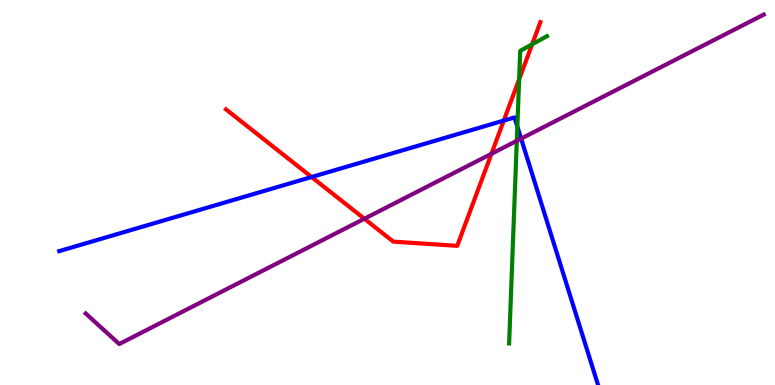[{'lines': ['blue', 'red'], 'intersections': [{'x': 4.02, 'y': 5.4}, {'x': 6.5, 'y': 6.87}]}, {'lines': ['green', 'red'], 'intersections': [{'x': 6.7, 'y': 7.94}, {'x': 6.87, 'y': 8.85}]}, {'lines': ['purple', 'red'], 'intersections': [{'x': 4.7, 'y': 4.32}, {'x': 6.34, 'y': 6.01}]}, {'lines': ['blue', 'green'], 'intersections': [{'x': 6.68, 'y': 6.71}]}, {'lines': ['blue', 'purple'], 'intersections': [{'x': 6.72, 'y': 6.4}]}, {'lines': ['green', 'purple'], 'intersections': [{'x': 6.67, 'y': 6.34}]}]